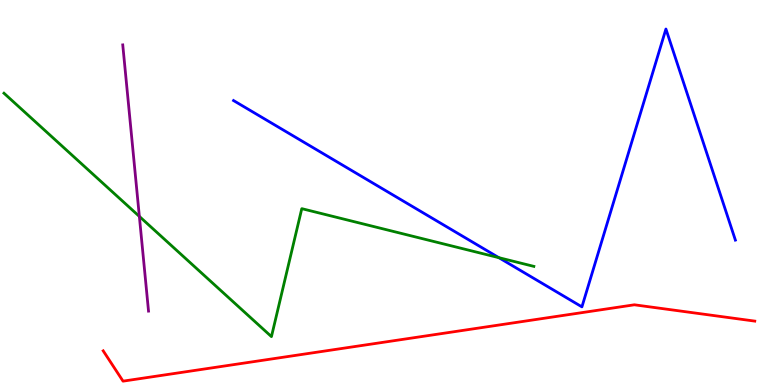[{'lines': ['blue', 'red'], 'intersections': []}, {'lines': ['green', 'red'], 'intersections': []}, {'lines': ['purple', 'red'], 'intersections': []}, {'lines': ['blue', 'green'], 'intersections': [{'x': 6.44, 'y': 3.31}]}, {'lines': ['blue', 'purple'], 'intersections': []}, {'lines': ['green', 'purple'], 'intersections': [{'x': 1.8, 'y': 4.38}]}]